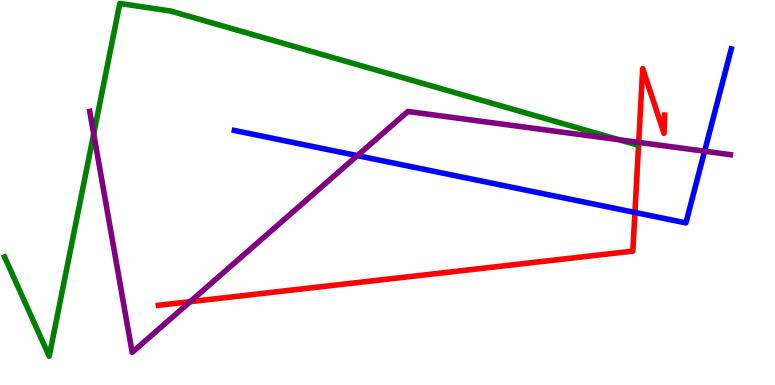[{'lines': ['blue', 'red'], 'intersections': [{'x': 8.19, 'y': 4.48}]}, {'lines': ['green', 'red'], 'intersections': []}, {'lines': ['purple', 'red'], 'intersections': [{'x': 2.45, 'y': 2.16}, {'x': 8.24, 'y': 6.3}]}, {'lines': ['blue', 'green'], 'intersections': []}, {'lines': ['blue', 'purple'], 'intersections': [{'x': 4.61, 'y': 5.96}, {'x': 9.09, 'y': 6.07}]}, {'lines': ['green', 'purple'], 'intersections': [{'x': 1.21, 'y': 6.52}, {'x': 7.99, 'y': 6.37}]}]